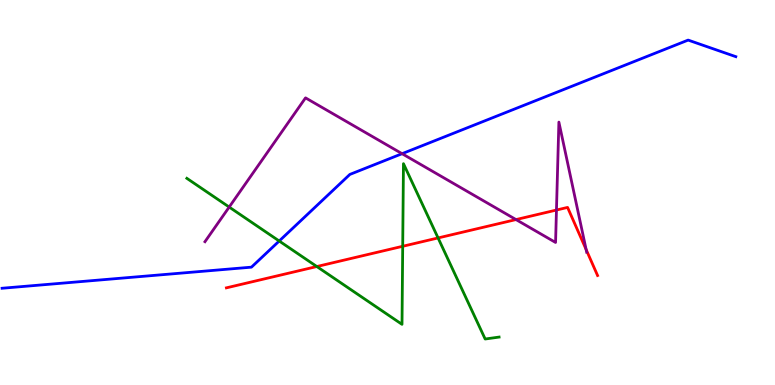[{'lines': ['blue', 'red'], 'intersections': []}, {'lines': ['green', 'red'], 'intersections': [{'x': 4.09, 'y': 3.08}, {'x': 5.2, 'y': 3.6}, {'x': 5.65, 'y': 3.82}]}, {'lines': ['purple', 'red'], 'intersections': [{'x': 6.66, 'y': 4.3}, {'x': 7.18, 'y': 4.54}, {'x': 7.56, 'y': 3.52}]}, {'lines': ['blue', 'green'], 'intersections': [{'x': 3.6, 'y': 3.74}]}, {'lines': ['blue', 'purple'], 'intersections': [{'x': 5.19, 'y': 6.01}]}, {'lines': ['green', 'purple'], 'intersections': [{'x': 2.96, 'y': 4.62}]}]